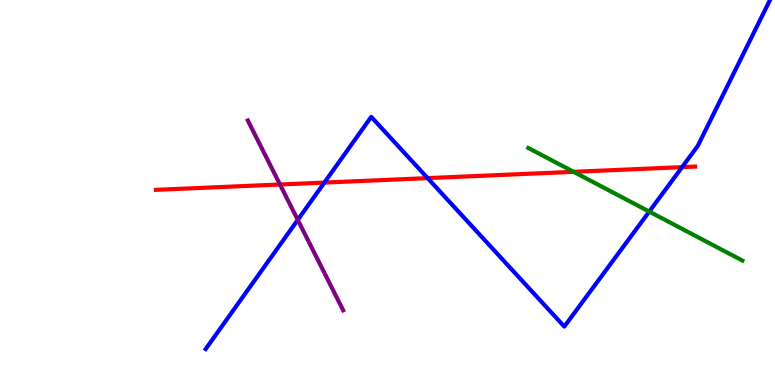[{'lines': ['blue', 'red'], 'intersections': [{'x': 4.19, 'y': 5.26}, {'x': 5.52, 'y': 5.37}, {'x': 8.8, 'y': 5.66}]}, {'lines': ['green', 'red'], 'intersections': [{'x': 7.4, 'y': 5.54}]}, {'lines': ['purple', 'red'], 'intersections': [{'x': 3.61, 'y': 5.21}]}, {'lines': ['blue', 'green'], 'intersections': [{'x': 8.38, 'y': 4.5}]}, {'lines': ['blue', 'purple'], 'intersections': [{'x': 3.84, 'y': 4.29}]}, {'lines': ['green', 'purple'], 'intersections': []}]